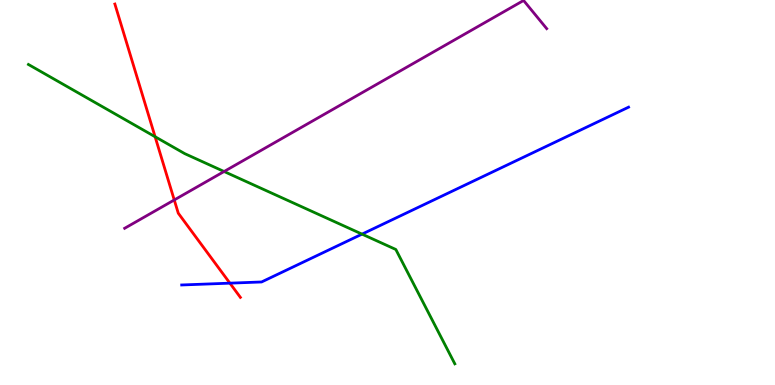[{'lines': ['blue', 'red'], 'intersections': [{'x': 2.97, 'y': 2.65}]}, {'lines': ['green', 'red'], 'intersections': [{'x': 2.0, 'y': 6.45}]}, {'lines': ['purple', 'red'], 'intersections': [{'x': 2.25, 'y': 4.81}]}, {'lines': ['blue', 'green'], 'intersections': [{'x': 4.67, 'y': 3.92}]}, {'lines': ['blue', 'purple'], 'intersections': []}, {'lines': ['green', 'purple'], 'intersections': [{'x': 2.89, 'y': 5.55}]}]